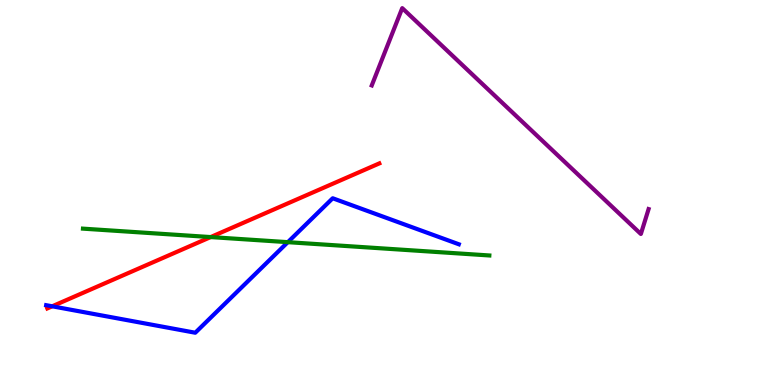[{'lines': ['blue', 'red'], 'intersections': [{'x': 0.673, 'y': 2.04}]}, {'lines': ['green', 'red'], 'intersections': [{'x': 2.72, 'y': 3.84}]}, {'lines': ['purple', 'red'], 'intersections': []}, {'lines': ['blue', 'green'], 'intersections': [{'x': 3.71, 'y': 3.71}]}, {'lines': ['blue', 'purple'], 'intersections': []}, {'lines': ['green', 'purple'], 'intersections': []}]